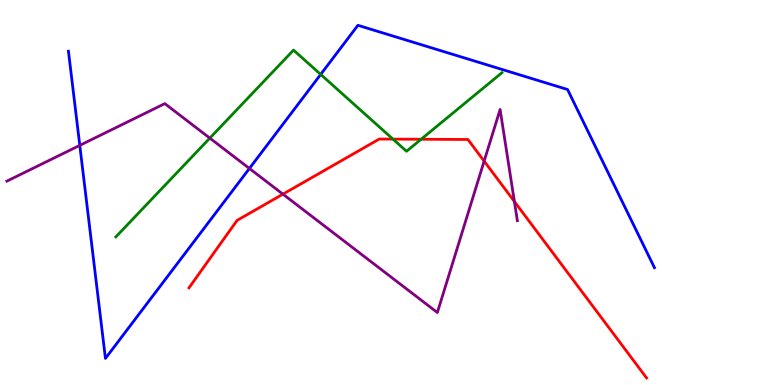[{'lines': ['blue', 'red'], 'intersections': []}, {'lines': ['green', 'red'], 'intersections': [{'x': 5.07, 'y': 6.39}, {'x': 5.43, 'y': 6.38}]}, {'lines': ['purple', 'red'], 'intersections': [{'x': 3.65, 'y': 4.96}, {'x': 6.25, 'y': 5.81}, {'x': 6.64, 'y': 4.77}]}, {'lines': ['blue', 'green'], 'intersections': [{'x': 4.14, 'y': 8.07}]}, {'lines': ['blue', 'purple'], 'intersections': [{'x': 1.03, 'y': 6.22}, {'x': 3.22, 'y': 5.62}]}, {'lines': ['green', 'purple'], 'intersections': [{'x': 2.71, 'y': 6.41}]}]